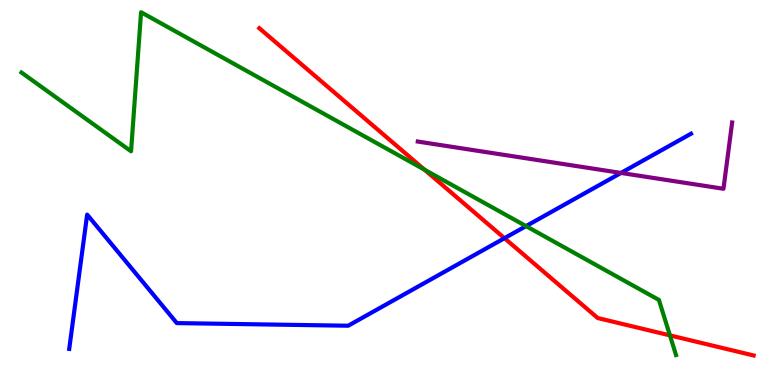[{'lines': ['blue', 'red'], 'intersections': [{'x': 6.51, 'y': 3.81}]}, {'lines': ['green', 'red'], 'intersections': [{'x': 5.48, 'y': 5.59}, {'x': 8.64, 'y': 1.29}]}, {'lines': ['purple', 'red'], 'intersections': []}, {'lines': ['blue', 'green'], 'intersections': [{'x': 6.79, 'y': 4.13}]}, {'lines': ['blue', 'purple'], 'intersections': [{'x': 8.01, 'y': 5.51}]}, {'lines': ['green', 'purple'], 'intersections': []}]